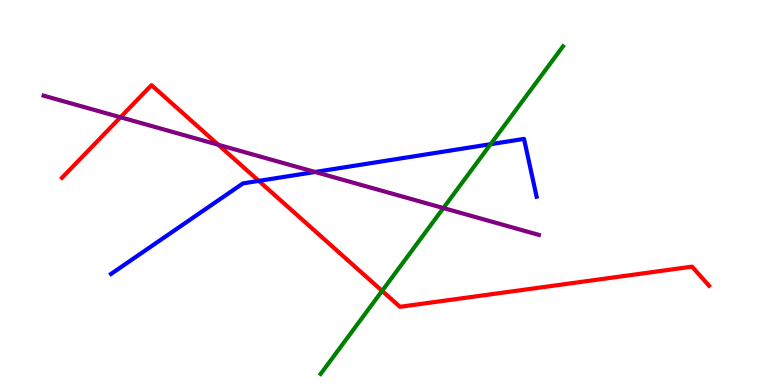[{'lines': ['blue', 'red'], 'intersections': [{'x': 3.34, 'y': 5.3}]}, {'lines': ['green', 'red'], 'intersections': [{'x': 4.93, 'y': 2.44}]}, {'lines': ['purple', 'red'], 'intersections': [{'x': 1.55, 'y': 6.95}, {'x': 2.82, 'y': 6.24}]}, {'lines': ['blue', 'green'], 'intersections': [{'x': 6.33, 'y': 6.25}]}, {'lines': ['blue', 'purple'], 'intersections': [{'x': 4.07, 'y': 5.53}]}, {'lines': ['green', 'purple'], 'intersections': [{'x': 5.72, 'y': 4.6}]}]